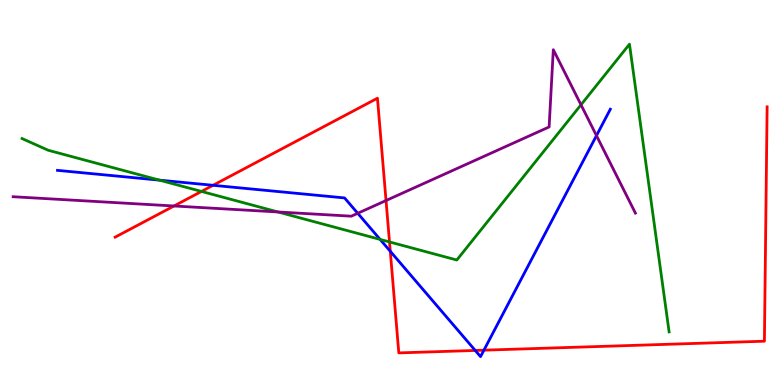[{'lines': ['blue', 'red'], 'intersections': [{'x': 2.75, 'y': 5.19}, {'x': 5.04, 'y': 3.47}, {'x': 6.13, 'y': 0.897}, {'x': 6.24, 'y': 0.905}]}, {'lines': ['green', 'red'], 'intersections': [{'x': 2.6, 'y': 5.03}, {'x': 5.03, 'y': 3.72}]}, {'lines': ['purple', 'red'], 'intersections': [{'x': 2.24, 'y': 4.65}, {'x': 4.98, 'y': 4.79}]}, {'lines': ['blue', 'green'], 'intersections': [{'x': 2.06, 'y': 5.32}, {'x': 4.9, 'y': 3.78}]}, {'lines': ['blue', 'purple'], 'intersections': [{'x': 4.62, 'y': 4.46}, {'x': 7.7, 'y': 6.48}]}, {'lines': ['green', 'purple'], 'intersections': [{'x': 3.59, 'y': 4.49}, {'x': 7.5, 'y': 7.28}]}]